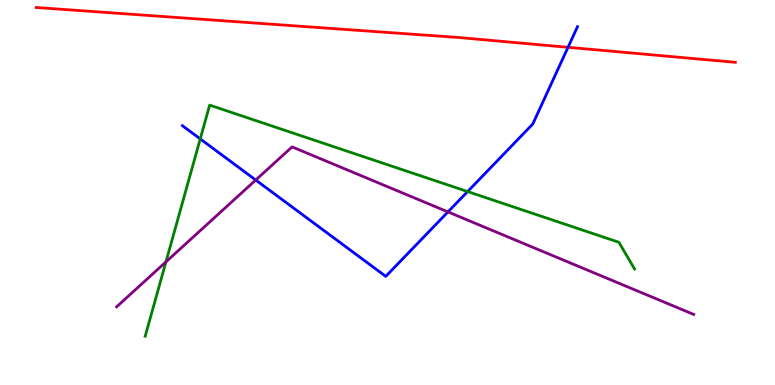[{'lines': ['blue', 'red'], 'intersections': [{'x': 7.33, 'y': 8.77}]}, {'lines': ['green', 'red'], 'intersections': []}, {'lines': ['purple', 'red'], 'intersections': []}, {'lines': ['blue', 'green'], 'intersections': [{'x': 2.58, 'y': 6.39}, {'x': 6.03, 'y': 5.02}]}, {'lines': ['blue', 'purple'], 'intersections': [{'x': 3.3, 'y': 5.32}, {'x': 5.78, 'y': 4.5}]}, {'lines': ['green', 'purple'], 'intersections': [{'x': 2.14, 'y': 3.2}]}]